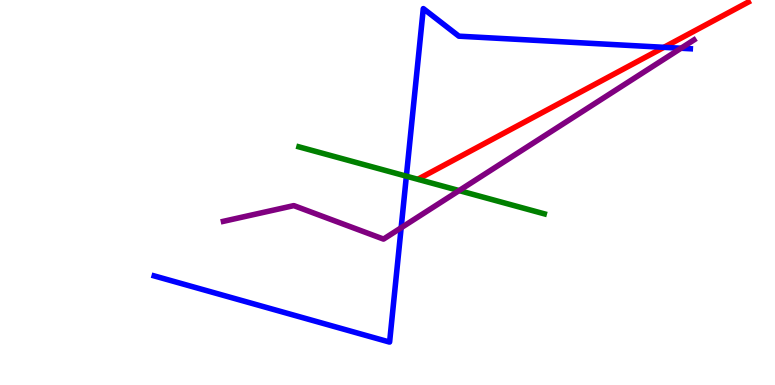[{'lines': ['blue', 'red'], 'intersections': [{'x': 8.57, 'y': 8.77}]}, {'lines': ['green', 'red'], 'intersections': []}, {'lines': ['purple', 'red'], 'intersections': []}, {'lines': ['blue', 'green'], 'intersections': [{'x': 5.24, 'y': 5.42}]}, {'lines': ['blue', 'purple'], 'intersections': [{'x': 5.18, 'y': 4.08}, {'x': 8.79, 'y': 8.75}]}, {'lines': ['green', 'purple'], 'intersections': [{'x': 5.92, 'y': 5.05}]}]